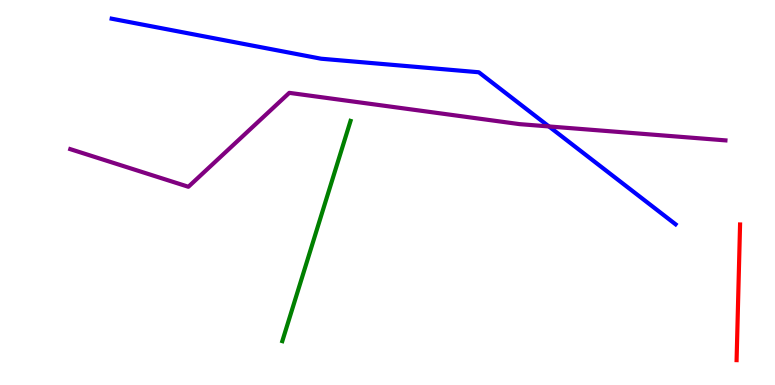[{'lines': ['blue', 'red'], 'intersections': []}, {'lines': ['green', 'red'], 'intersections': []}, {'lines': ['purple', 'red'], 'intersections': []}, {'lines': ['blue', 'green'], 'intersections': []}, {'lines': ['blue', 'purple'], 'intersections': [{'x': 7.08, 'y': 6.72}]}, {'lines': ['green', 'purple'], 'intersections': []}]